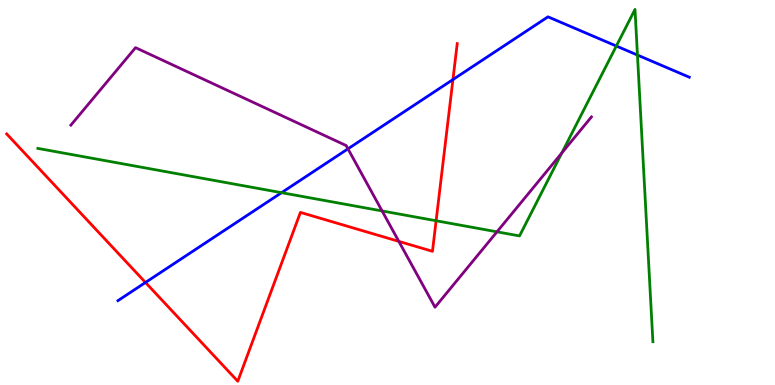[{'lines': ['blue', 'red'], 'intersections': [{'x': 1.88, 'y': 2.66}, {'x': 5.84, 'y': 7.93}]}, {'lines': ['green', 'red'], 'intersections': [{'x': 5.63, 'y': 4.27}]}, {'lines': ['purple', 'red'], 'intersections': [{'x': 5.15, 'y': 3.73}]}, {'lines': ['blue', 'green'], 'intersections': [{'x': 3.63, 'y': 5.0}, {'x': 7.95, 'y': 8.8}, {'x': 8.23, 'y': 8.57}]}, {'lines': ['blue', 'purple'], 'intersections': [{'x': 4.49, 'y': 6.13}]}, {'lines': ['green', 'purple'], 'intersections': [{'x': 4.93, 'y': 4.52}, {'x': 6.41, 'y': 3.98}, {'x': 7.25, 'y': 6.03}]}]